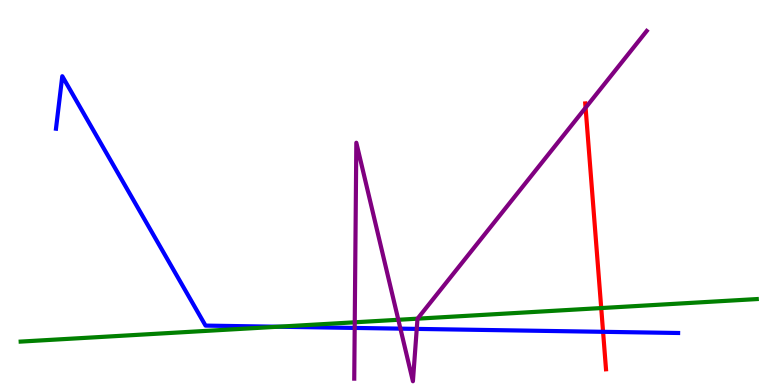[{'lines': ['blue', 'red'], 'intersections': [{'x': 7.78, 'y': 1.38}]}, {'lines': ['green', 'red'], 'intersections': [{'x': 7.76, 'y': 2.0}]}, {'lines': ['purple', 'red'], 'intersections': [{'x': 7.56, 'y': 7.2}]}, {'lines': ['blue', 'green'], 'intersections': [{'x': 3.59, 'y': 1.51}]}, {'lines': ['blue', 'purple'], 'intersections': [{'x': 4.58, 'y': 1.48}, {'x': 5.17, 'y': 1.46}, {'x': 5.38, 'y': 1.46}]}, {'lines': ['green', 'purple'], 'intersections': [{'x': 4.58, 'y': 1.63}, {'x': 5.14, 'y': 1.69}, {'x': 5.39, 'y': 1.72}]}]